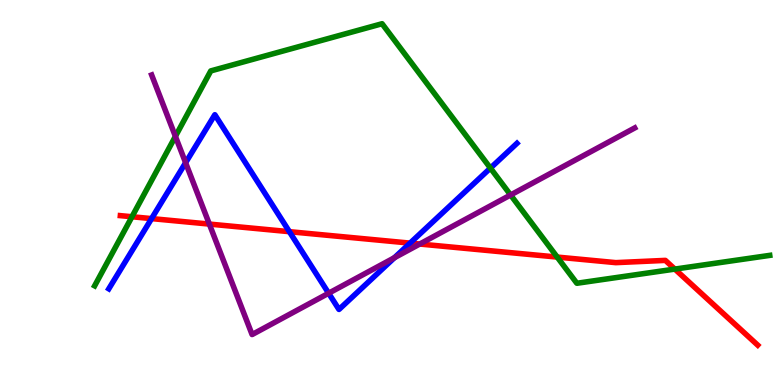[{'lines': ['blue', 'red'], 'intersections': [{'x': 1.96, 'y': 4.32}, {'x': 3.73, 'y': 3.98}, {'x': 5.29, 'y': 3.69}]}, {'lines': ['green', 'red'], 'intersections': [{'x': 1.7, 'y': 4.37}, {'x': 7.19, 'y': 3.32}, {'x': 8.71, 'y': 3.01}]}, {'lines': ['purple', 'red'], 'intersections': [{'x': 2.7, 'y': 4.18}, {'x': 5.42, 'y': 3.66}]}, {'lines': ['blue', 'green'], 'intersections': [{'x': 6.33, 'y': 5.63}]}, {'lines': ['blue', 'purple'], 'intersections': [{'x': 2.39, 'y': 5.77}, {'x': 4.24, 'y': 2.38}, {'x': 5.09, 'y': 3.31}]}, {'lines': ['green', 'purple'], 'intersections': [{'x': 2.26, 'y': 6.46}, {'x': 6.59, 'y': 4.94}]}]